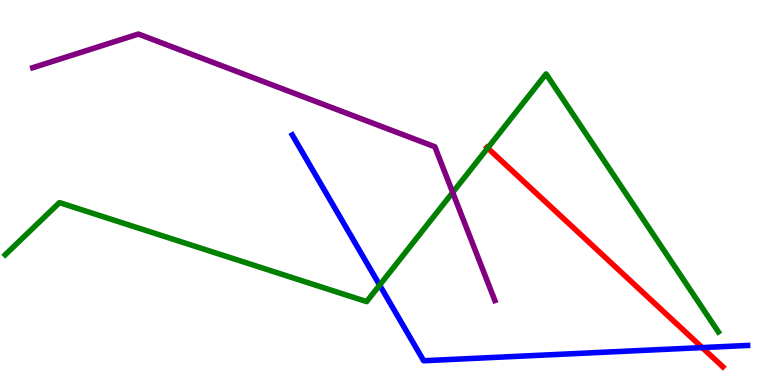[{'lines': ['blue', 'red'], 'intersections': [{'x': 9.06, 'y': 0.972}]}, {'lines': ['green', 'red'], 'intersections': [{'x': 6.29, 'y': 6.15}]}, {'lines': ['purple', 'red'], 'intersections': []}, {'lines': ['blue', 'green'], 'intersections': [{'x': 4.9, 'y': 2.59}]}, {'lines': ['blue', 'purple'], 'intersections': []}, {'lines': ['green', 'purple'], 'intersections': [{'x': 5.84, 'y': 5.0}]}]